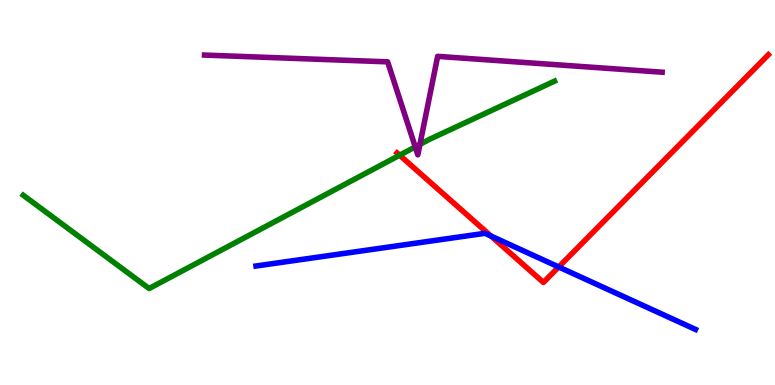[{'lines': ['blue', 'red'], 'intersections': [{'x': 6.33, 'y': 3.87}, {'x': 7.21, 'y': 3.07}]}, {'lines': ['green', 'red'], 'intersections': [{'x': 5.16, 'y': 5.97}]}, {'lines': ['purple', 'red'], 'intersections': []}, {'lines': ['blue', 'green'], 'intersections': []}, {'lines': ['blue', 'purple'], 'intersections': []}, {'lines': ['green', 'purple'], 'intersections': [{'x': 5.36, 'y': 6.18}, {'x': 5.42, 'y': 6.25}]}]